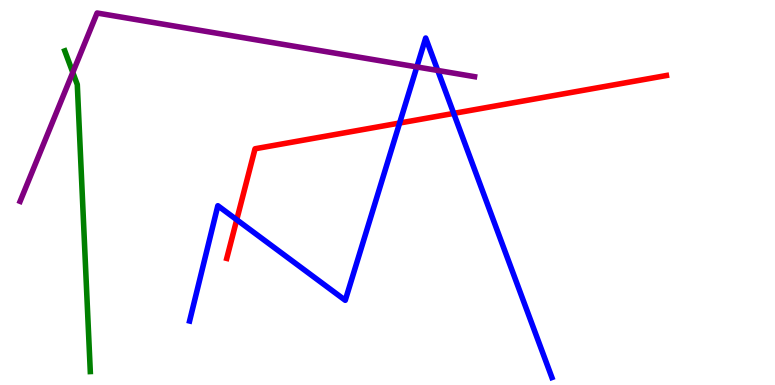[{'lines': ['blue', 'red'], 'intersections': [{'x': 3.05, 'y': 4.29}, {'x': 5.16, 'y': 6.8}, {'x': 5.85, 'y': 7.05}]}, {'lines': ['green', 'red'], 'intersections': []}, {'lines': ['purple', 'red'], 'intersections': []}, {'lines': ['blue', 'green'], 'intersections': []}, {'lines': ['blue', 'purple'], 'intersections': [{'x': 5.38, 'y': 8.26}, {'x': 5.65, 'y': 8.17}]}, {'lines': ['green', 'purple'], 'intersections': [{'x': 0.939, 'y': 8.12}]}]